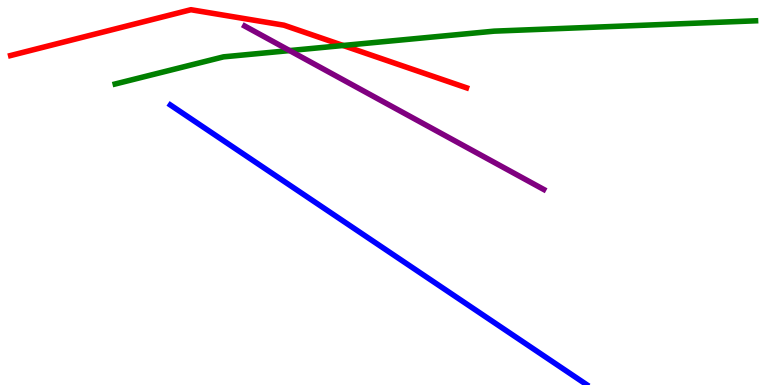[{'lines': ['blue', 'red'], 'intersections': []}, {'lines': ['green', 'red'], 'intersections': [{'x': 4.43, 'y': 8.82}]}, {'lines': ['purple', 'red'], 'intersections': []}, {'lines': ['blue', 'green'], 'intersections': []}, {'lines': ['blue', 'purple'], 'intersections': []}, {'lines': ['green', 'purple'], 'intersections': [{'x': 3.74, 'y': 8.69}]}]